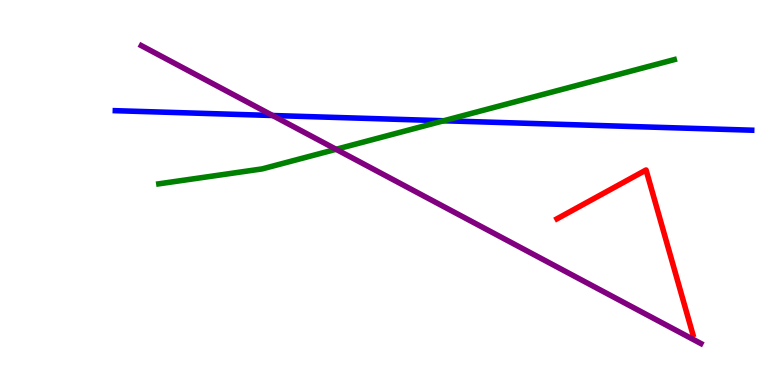[{'lines': ['blue', 'red'], 'intersections': []}, {'lines': ['green', 'red'], 'intersections': []}, {'lines': ['purple', 'red'], 'intersections': []}, {'lines': ['blue', 'green'], 'intersections': [{'x': 5.73, 'y': 6.86}]}, {'lines': ['blue', 'purple'], 'intersections': [{'x': 3.52, 'y': 7.0}]}, {'lines': ['green', 'purple'], 'intersections': [{'x': 4.34, 'y': 6.12}]}]